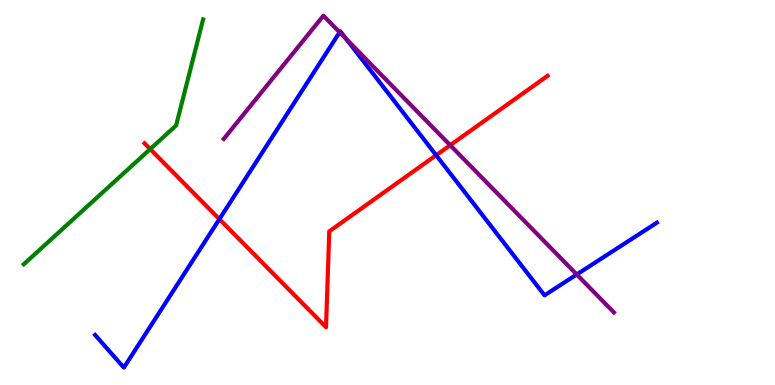[{'lines': ['blue', 'red'], 'intersections': [{'x': 2.83, 'y': 4.31}, {'x': 5.63, 'y': 5.97}]}, {'lines': ['green', 'red'], 'intersections': [{'x': 1.94, 'y': 6.13}]}, {'lines': ['purple', 'red'], 'intersections': [{'x': 5.81, 'y': 6.23}]}, {'lines': ['blue', 'green'], 'intersections': []}, {'lines': ['blue', 'purple'], 'intersections': [{'x': 4.38, 'y': 9.16}, {'x': 4.47, 'y': 8.98}, {'x': 7.44, 'y': 2.87}]}, {'lines': ['green', 'purple'], 'intersections': []}]